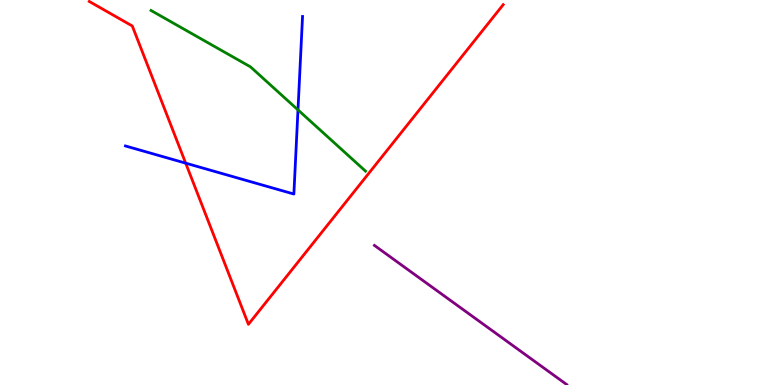[{'lines': ['blue', 'red'], 'intersections': [{'x': 2.4, 'y': 5.76}]}, {'lines': ['green', 'red'], 'intersections': []}, {'lines': ['purple', 'red'], 'intersections': []}, {'lines': ['blue', 'green'], 'intersections': [{'x': 3.84, 'y': 7.15}]}, {'lines': ['blue', 'purple'], 'intersections': []}, {'lines': ['green', 'purple'], 'intersections': []}]